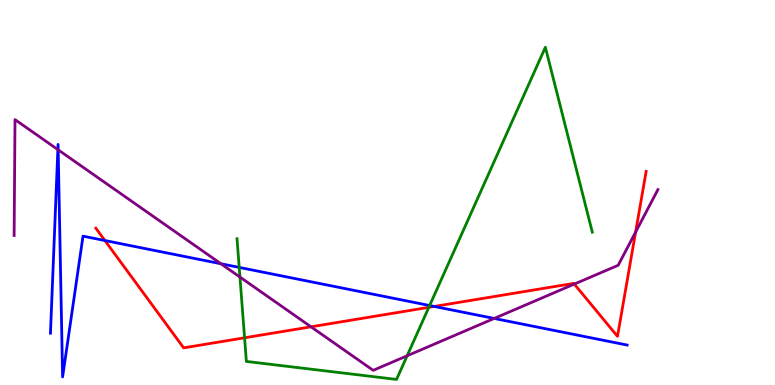[{'lines': ['blue', 'red'], 'intersections': [{'x': 1.35, 'y': 3.75}, {'x': 5.6, 'y': 2.04}]}, {'lines': ['green', 'red'], 'intersections': [{'x': 3.16, 'y': 1.23}, {'x': 5.53, 'y': 2.02}]}, {'lines': ['purple', 'red'], 'intersections': [{'x': 4.01, 'y': 1.51}, {'x': 7.41, 'y': 2.62}, {'x': 8.2, 'y': 3.97}]}, {'lines': ['blue', 'green'], 'intersections': [{'x': 3.09, 'y': 3.05}, {'x': 5.54, 'y': 2.06}]}, {'lines': ['blue', 'purple'], 'intersections': [{'x': 0.747, 'y': 6.11}, {'x': 0.751, 'y': 6.11}, {'x': 2.85, 'y': 3.15}, {'x': 6.38, 'y': 1.73}]}, {'lines': ['green', 'purple'], 'intersections': [{'x': 3.1, 'y': 2.8}, {'x': 5.25, 'y': 0.759}]}]